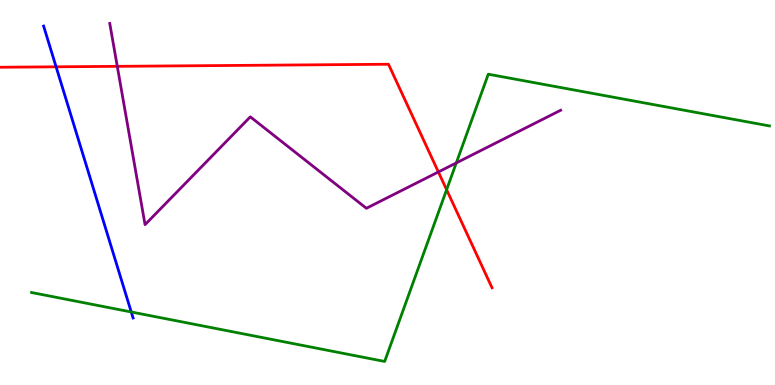[{'lines': ['blue', 'red'], 'intersections': [{'x': 0.724, 'y': 8.26}]}, {'lines': ['green', 'red'], 'intersections': [{'x': 5.76, 'y': 5.07}]}, {'lines': ['purple', 'red'], 'intersections': [{'x': 1.51, 'y': 8.28}, {'x': 5.66, 'y': 5.53}]}, {'lines': ['blue', 'green'], 'intersections': [{'x': 1.69, 'y': 1.9}]}, {'lines': ['blue', 'purple'], 'intersections': []}, {'lines': ['green', 'purple'], 'intersections': [{'x': 5.89, 'y': 5.77}]}]